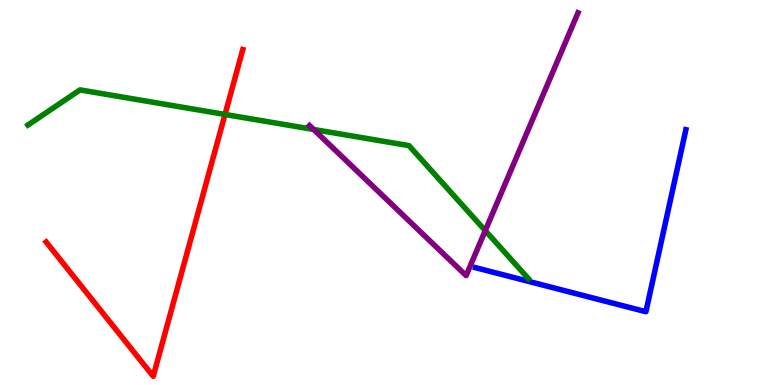[{'lines': ['blue', 'red'], 'intersections': []}, {'lines': ['green', 'red'], 'intersections': [{'x': 2.9, 'y': 7.03}]}, {'lines': ['purple', 'red'], 'intersections': []}, {'lines': ['blue', 'green'], 'intersections': []}, {'lines': ['blue', 'purple'], 'intersections': []}, {'lines': ['green', 'purple'], 'intersections': [{'x': 4.05, 'y': 6.64}, {'x': 6.26, 'y': 4.01}]}]